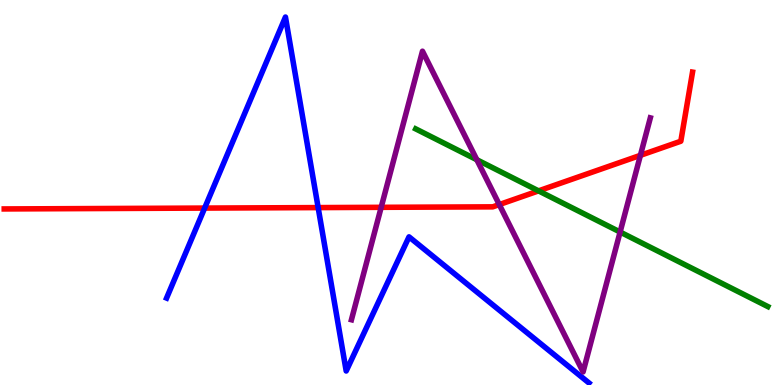[{'lines': ['blue', 'red'], 'intersections': [{'x': 2.64, 'y': 4.6}, {'x': 4.11, 'y': 4.61}]}, {'lines': ['green', 'red'], 'intersections': [{'x': 6.95, 'y': 5.04}]}, {'lines': ['purple', 'red'], 'intersections': [{'x': 4.92, 'y': 4.62}, {'x': 6.44, 'y': 4.69}, {'x': 8.26, 'y': 5.97}]}, {'lines': ['blue', 'green'], 'intersections': []}, {'lines': ['blue', 'purple'], 'intersections': []}, {'lines': ['green', 'purple'], 'intersections': [{'x': 6.15, 'y': 5.85}, {'x': 8.0, 'y': 3.97}]}]